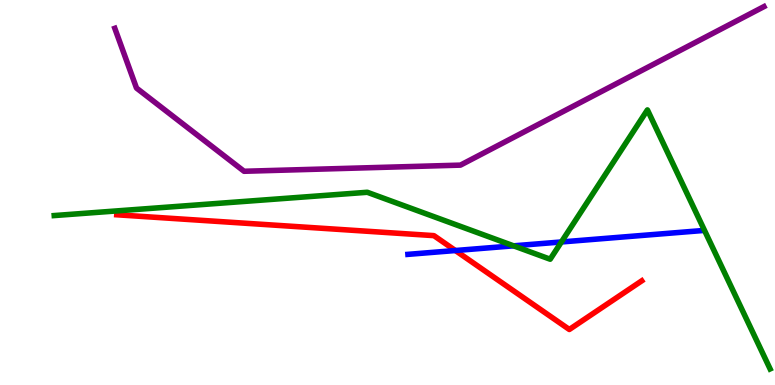[{'lines': ['blue', 'red'], 'intersections': [{'x': 5.88, 'y': 3.49}]}, {'lines': ['green', 'red'], 'intersections': []}, {'lines': ['purple', 'red'], 'intersections': []}, {'lines': ['blue', 'green'], 'intersections': [{'x': 6.63, 'y': 3.61}, {'x': 7.24, 'y': 3.72}]}, {'lines': ['blue', 'purple'], 'intersections': []}, {'lines': ['green', 'purple'], 'intersections': []}]